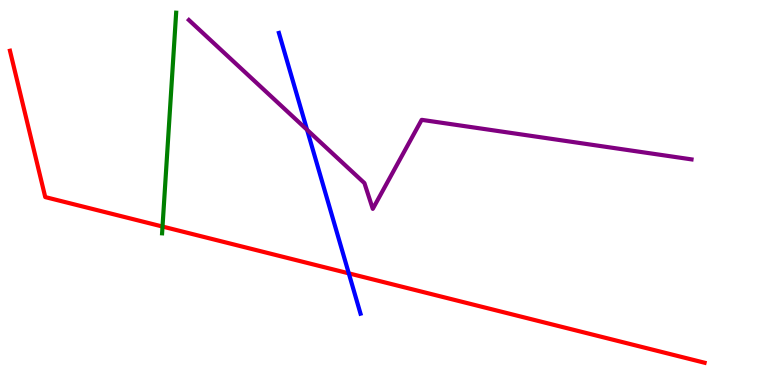[{'lines': ['blue', 'red'], 'intersections': [{'x': 4.5, 'y': 2.9}]}, {'lines': ['green', 'red'], 'intersections': [{'x': 2.1, 'y': 4.12}]}, {'lines': ['purple', 'red'], 'intersections': []}, {'lines': ['blue', 'green'], 'intersections': []}, {'lines': ['blue', 'purple'], 'intersections': [{'x': 3.96, 'y': 6.63}]}, {'lines': ['green', 'purple'], 'intersections': []}]